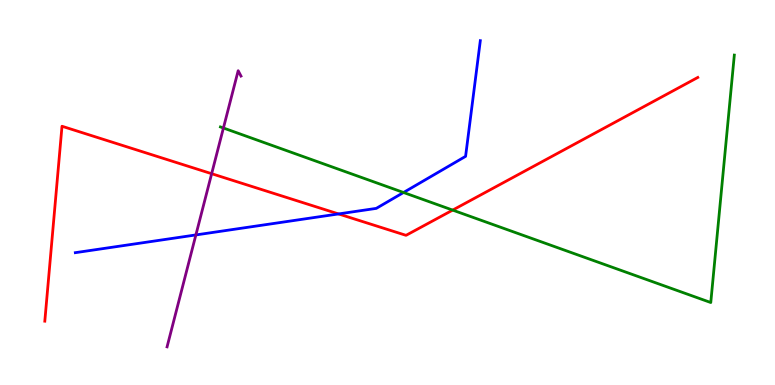[{'lines': ['blue', 'red'], 'intersections': [{'x': 4.37, 'y': 4.44}]}, {'lines': ['green', 'red'], 'intersections': [{'x': 5.84, 'y': 4.54}]}, {'lines': ['purple', 'red'], 'intersections': [{'x': 2.73, 'y': 5.49}]}, {'lines': ['blue', 'green'], 'intersections': [{'x': 5.21, 'y': 5.0}]}, {'lines': ['blue', 'purple'], 'intersections': [{'x': 2.53, 'y': 3.9}]}, {'lines': ['green', 'purple'], 'intersections': [{'x': 2.88, 'y': 6.68}]}]